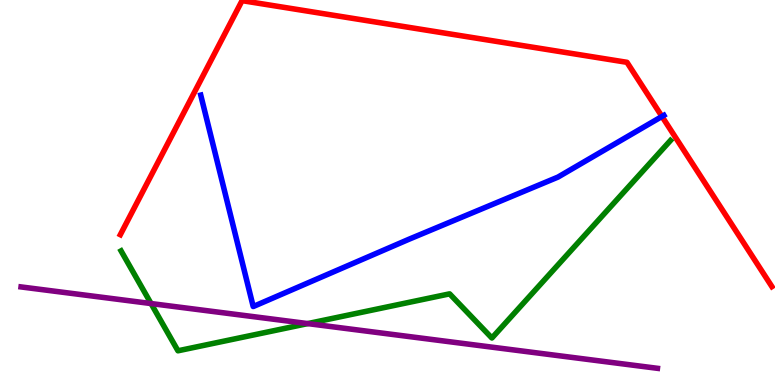[{'lines': ['blue', 'red'], 'intersections': [{'x': 8.54, 'y': 6.97}]}, {'lines': ['green', 'red'], 'intersections': []}, {'lines': ['purple', 'red'], 'intersections': []}, {'lines': ['blue', 'green'], 'intersections': []}, {'lines': ['blue', 'purple'], 'intersections': []}, {'lines': ['green', 'purple'], 'intersections': [{'x': 1.95, 'y': 2.12}, {'x': 3.97, 'y': 1.6}]}]